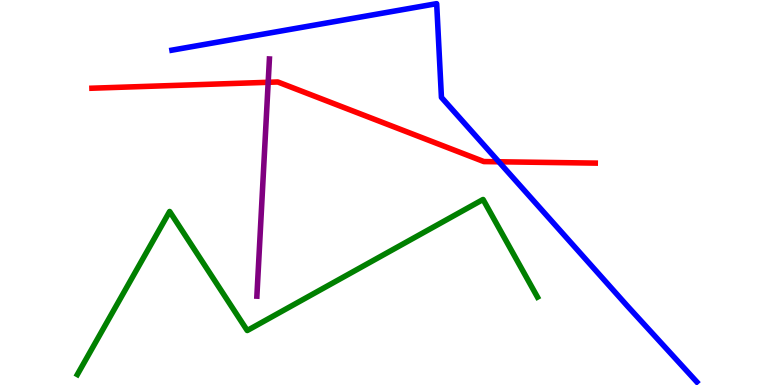[{'lines': ['blue', 'red'], 'intersections': [{'x': 6.44, 'y': 5.8}]}, {'lines': ['green', 'red'], 'intersections': []}, {'lines': ['purple', 'red'], 'intersections': [{'x': 3.46, 'y': 7.86}]}, {'lines': ['blue', 'green'], 'intersections': []}, {'lines': ['blue', 'purple'], 'intersections': []}, {'lines': ['green', 'purple'], 'intersections': []}]